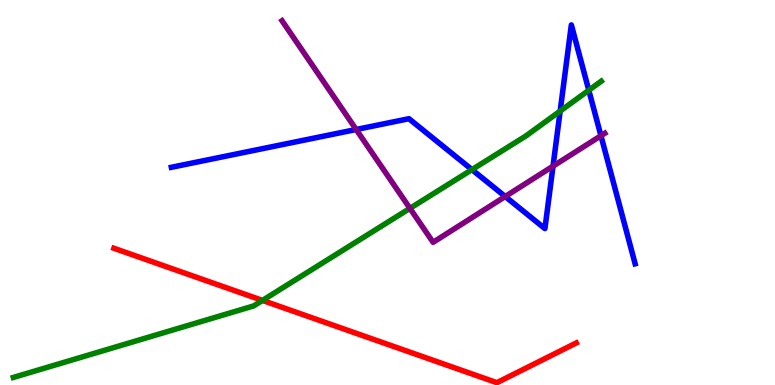[{'lines': ['blue', 'red'], 'intersections': []}, {'lines': ['green', 'red'], 'intersections': [{'x': 3.39, 'y': 2.2}]}, {'lines': ['purple', 'red'], 'intersections': []}, {'lines': ['blue', 'green'], 'intersections': [{'x': 6.09, 'y': 5.59}, {'x': 7.23, 'y': 7.12}, {'x': 7.6, 'y': 7.66}]}, {'lines': ['blue', 'purple'], 'intersections': [{'x': 4.6, 'y': 6.64}, {'x': 6.52, 'y': 4.9}, {'x': 7.14, 'y': 5.68}, {'x': 7.75, 'y': 6.47}]}, {'lines': ['green', 'purple'], 'intersections': [{'x': 5.29, 'y': 4.59}]}]